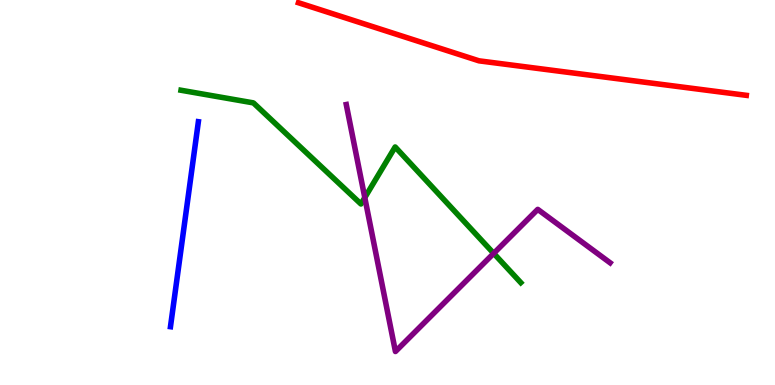[{'lines': ['blue', 'red'], 'intersections': []}, {'lines': ['green', 'red'], 'intersections': []}, {'lines': ['purple', 'red'], 'intersections': []}, {'lines': ['blue', 'green'], 'intersections': []}, {'lines': ['blue', 'purple'], 'intersections': []}, {'lines': ['green', 'purple'], 'intersections': [{'x': 4.71, 'y': 4.87}, {'x': 6.37, 'y': 3.42}]}]